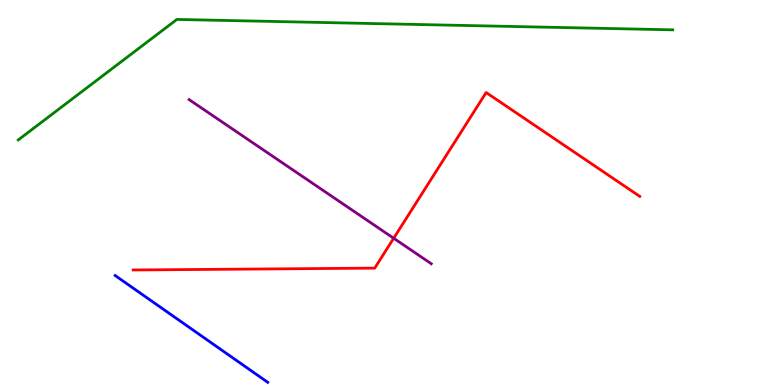[{'lines': ['blue', 'red'], 'intersections': []}, {'lines': ['green', 'red'], 'intersections': []}, {'lines': ['purple', 'red'], 'intersections': [{'x': 5.08, 'y': 3.81}]}, {'lines': ['blue', 'green'], 'intersections': []}, {'lines': ['blue', 'purple'], 'intersections': []}, {'lines': ['green', 'purple'], 'intersections': []}]